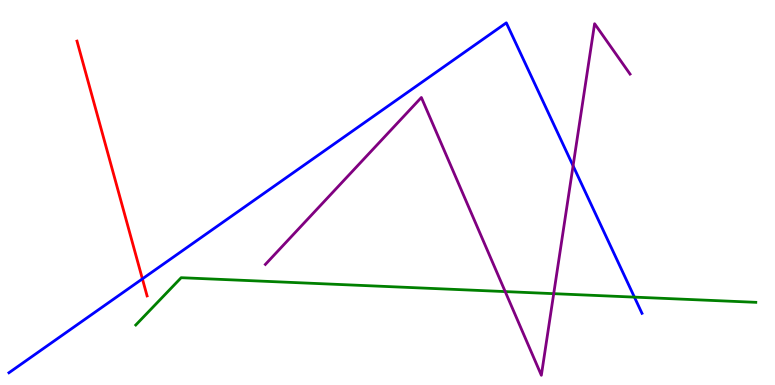[{'lines': ['blue', 'red'], 'intersections': [{'x': 1.84, 'y': 2.76}]}, {'lines': ['green', 'red'], 'intersections': []}, {'lines': ['purple', 'red'], 'intersections': []}, {'lines': ['blue', 'green'], 'intersections': [{'x': 8.19, 'y': 2.28}]}, {'lines': ['blue', 'purple'], 'intersections': [{'x': 7.39, 'y': 5.69}]}, {'lines': ['green', 'purple'], 'intersections': [{'x': 6.52, 'y': 2.43}, {'x': 7.14, 'y': 2.37}]}]